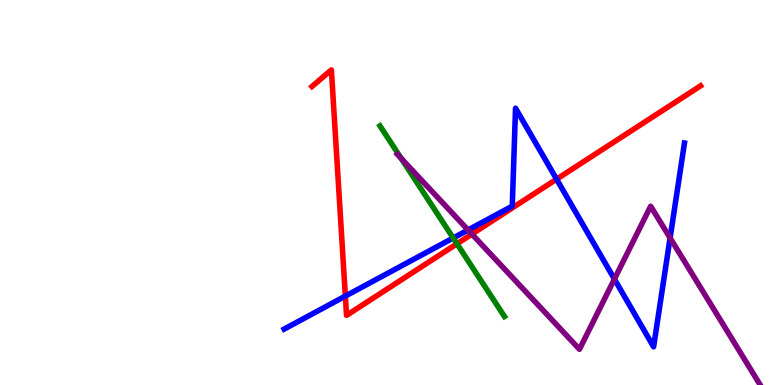[{'lines': ['blue', 'red'], 'intersections': [{'x': 4.46, 'y': 2.31}, {'x': 7.18, 'y': 5.35}]}, {'lines': ['green', 'red'], 'intersections': [{'x': 5.9, 'y': 3.67}]}, {'lines': ['purple', 'red'], 'intersections': [{'x': 6.09, 'y': 3.92}]}, {'lines': ['blue', 'green'], 'intersections': [{'x': 5.85, 'y': 3.82}]}, {'lines': ['blue', 'purple'], 'intersections': [{'x': 6.04, 'y': 4.03}, {'x': 7.93, 'y': 2.75}, {'x': 8.65, 'y': 3.82}]}, {'lines': ['green', 'purple'], 'intersections': [{'x': 5.18, 'y': 5.89}]}]